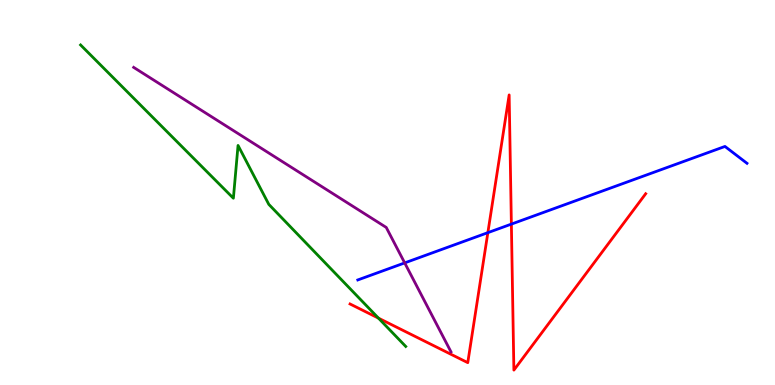[{'lines': ['blue', 'red'], 'intersections': [{'x': 6.3, 'y': 3.96}, {'x': 6.6, 'y': 4.18}]}, {'lines': ['green', 'red'], 'intersections': [{'x': 4.88, 'y': 1.74}]}, {'lines': ['purple', 'red'], 'intersections': []}, {'lines': ['blue', 'green'], 'intersections': []}, {'lines': ['blue', 'purple'], 'intersections': [{'x': 5.22, 'y': 3.17}]}, {'lines': ['green', 'purple'], 'intersections': []}]